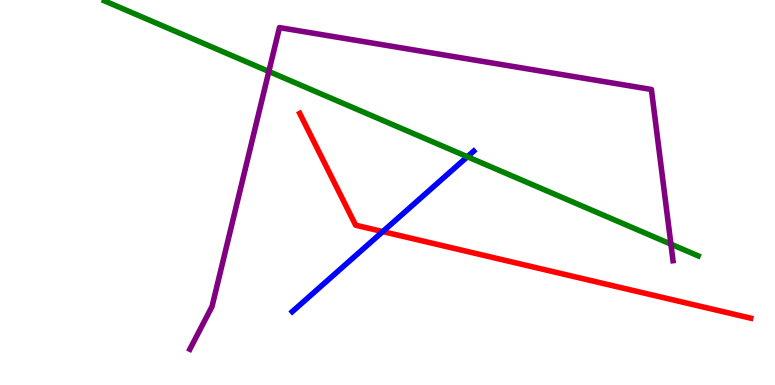[{'lines': ['blue', 'red'], 'intersections': [{'x': 4.94, 'y': 3.98}]}, {'lines': ['green', 'red'], 'intersections': []}, {'lines': ['purple', 'red'], 'intersections': []}, {'lines': ['blue', 'green'], 'intersections': [{'x': 6.03, 'y': 5.93}]}, {'lines': ['blue', 'purple'], 'intersections': []}, {'lines': ['green', 'purple'], 'intersections': [{'x': 3.47, 'y': 8.14}, {'x': 8.66, 'y': 3.66}]}]